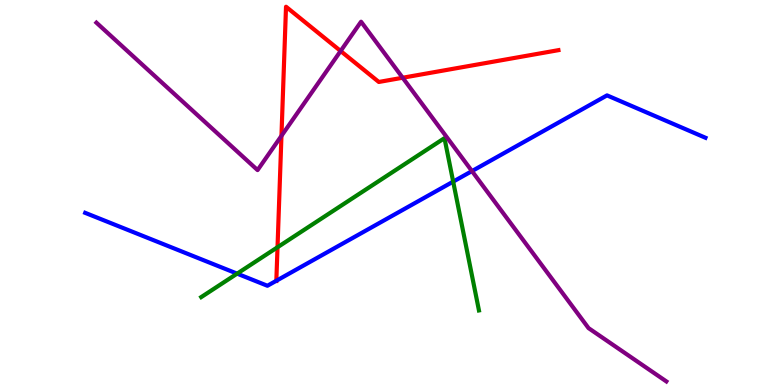[{'lines': ['blue', 'red'], 'intersections': [{'x': 3.57, 'y': 2.71}]}, {'lines': ['green', 'red'], 'intersections': [{'x': 3.58, 'y': 3.58}]}, {'lines': ['purple', 'red'], 'intersections': [{'x': 3.63, 'y': 6.47}, {'x': 4.4, 'y': 8.68}, {'x': 5.2, 'y': 7.98}]}, {'lines': ['blue', 'green'], 'intersections': [{'x': 3.06, 'y': 2.89}, {'x': 5.85, 'y': 5.28}]}, {'lines': ['blue', 'purple'], 'intersections': [{'x': 6.09, 'y': 5.56}]}, {'lines': ['green', 'purple'], 'intersections': []}]